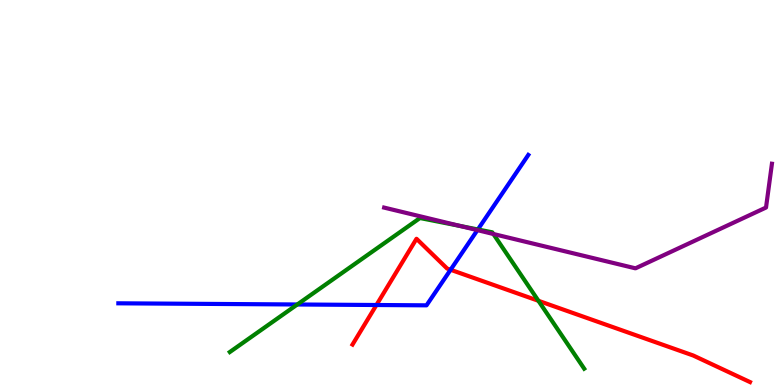[{'lines': ['blue', 'red'], 'intersections': [{'x': 4.86, 'y': 2.08}, {'x': 5.81, 'y': 2.99}]}, {'lines': ['green', 'red'], 'intersections': [{'x': 6.95, 'y': 2.19}]}, {'lines': ['purple', 'red'], 'intersections': []}, {'lines': ['blue', 'green'], 'intersections': [{'x': 3.84, 'y': 2.09}, {'x': 6.17, 'y': 4.04}]}, {'lines': ['blue', 'purple'], 'intersections': [{'x': 6.16, 'y': 4.02}]}, {'lines': ['green', 'purple'], 'intersections': [{'x': 5.94, 'y': 4.13}, {'x': 6.37, 'y': 3.92}]}]